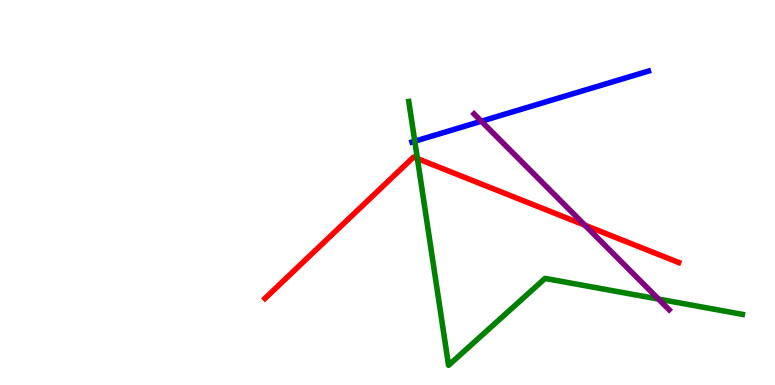[{'lines': ['blue', 'red'], 'intersections': []}, {'lines': ['green', 'red'], 'intersections': [{'x': 5.39, 'y': 5.88}]}, {'lines': ['purple', 'red'], 'intersections': [{'x': 7.55, 'y': 4.15}]}, {'lines': ['blue', 'green'], 'intersections': [{'x': 5.35, 'y': 6.33}]}, {'lines': ['blue', 'purple'], 'intersections': [{'x': 6.21, 'y': 6.85}]}, {'lines': ['green', 'purple'], 'intersections': [{'x': 8.5, 'y': 2.23}]}]